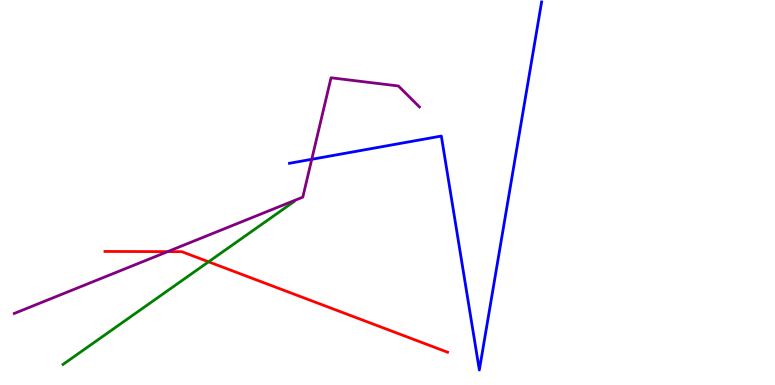[{'lines': ['blue', 'red'], 'intersections': []}, {'lines': ['green', 'red'], 'intersections': [{'x': 2.69, 'y': 3.2}]}, {'lines': ['purple', 'red'], 'intersections': [{'x': 2.16, 'y': 3.46}]}, {'lines': ['blue', 'green'], 'intersections': []}, {'lines': ['blue', 'purple'], 'intersections': [{'x': 4.02, 'y': 5.86}]}, {'lines': ['green', 'purple'], 'intersections': []}]